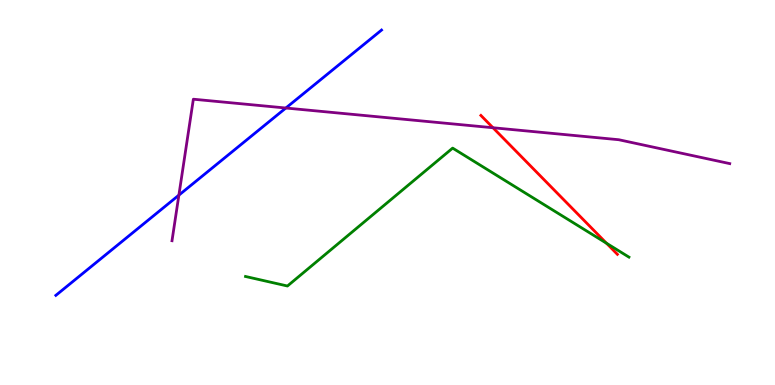[{'lines': ['blue', 'red'], 'intersections': []}, {'lines': ['green', 'red'], 'intersections': [{'x': 7.83, 'y': 3.68}]}, {'lines': ['purple', 'red'], 'intersections': [{'x': 6.36, 'y': 6.68}]}, {'lines': ['blue', 'green'], 'intersections': []}, {'lines': ['blue', 'purple'], 'intersections': [{'x': 2.31, 'y': 4.93}, {'x': 3.69, 'y': 7.19}]}, {'lines': ['green', 'purple'], 'intersections': []}]